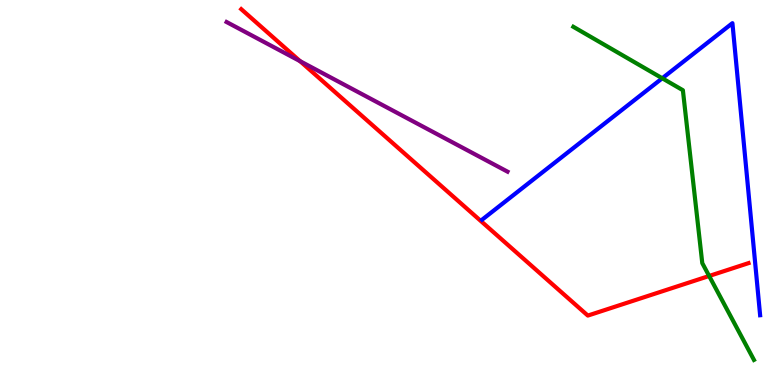[{'lines': ['blue', 'red'], 'intersections': []}, {'lines': ['green', 'red'], 'intersections': [{'x': 9.15, 'y': 2.83}]}, {'lines': ['purple', 'red'], 'intersections': [{'x': 3.87, 'y': 8.41}]}, {'lines': ['blue', 'green'], 'intersections': [{'x': 8.55, 'y': 7.97}]}, {'lines': ['blue', 'purple'], 'intersections': []}, {'lines': ['green', 'purple'], 'intersections': []}]